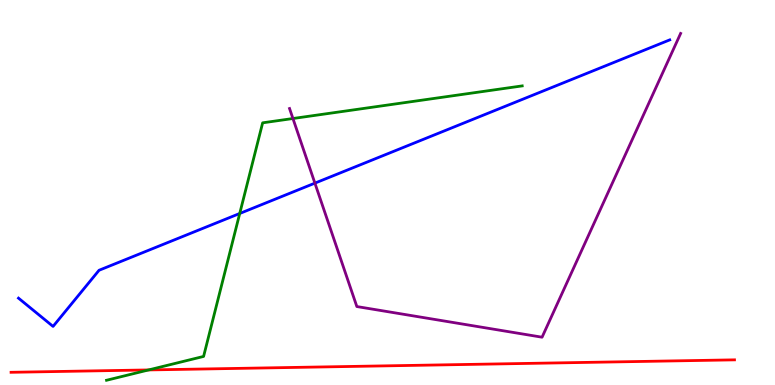[{'lines': ['blue', 'red'], 'intersections': []}, {'lines': ['green', 'red'], 'intersections': [{'x': 1.92, 'y': 0.391}]}, {'lines': ['purple', 'red'], 'intersections': []}, {'lines': ['blue', 'green'], 'intersections': [{'x': 3.09, 'y': 4.46}]}, {'lines': ['blue', 'purple'], 'intersections': [{'x': 4.06, 'y': 5.24}]}, {'lines': ['green', 'purple'], 'intersections': [{'x': 3.78, 'y': 6.92}]}]